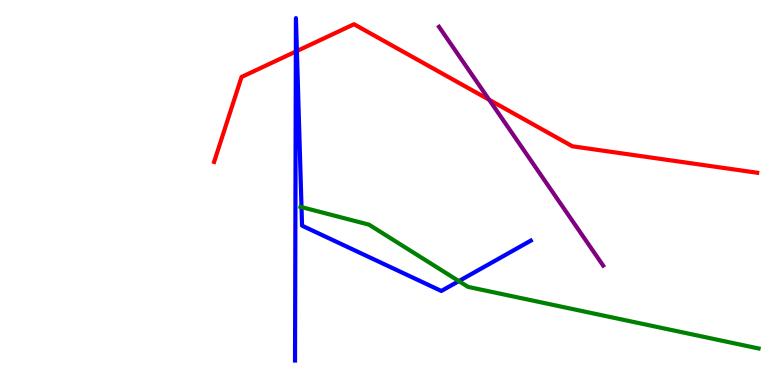[{'lines': ['blue', 'red'], 'intersections': [{'x': 3.82, 'y': 8.66}, {'x': 3.83, 'y': 8.67}]}, {'lines': ['green', 'red'], 'intersections': []}, {'lines': ['purple', 'red'], 'intersections': [{'x': 6.31, 'y': 7.41}]}, {'lines': ['blue', 'green'], 'intersections': [{'x': 3.89, 'y': 4.62}, {'x': 5.92, 'y': 2.7}]}, {'lines': ['blue', 'purple'], 'intersections': []}, {'lines': ['green', 'purple'], 'intersections': []}]